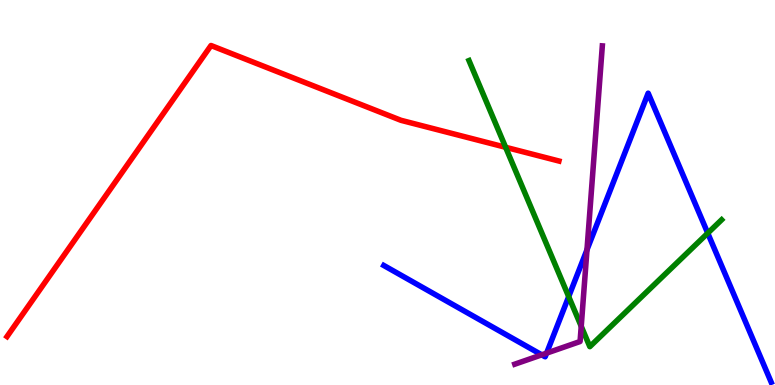[{'lines': ['blue', 'red'], 'intersections': []}, {'lines': ['green', 'red'], 'intersections': [{'x': 6.52, 'y': 6.17}]}, {'lines': ['purple', 'red'], 'intersections': []}, {'lines': ['blue', 'green'], 'intersections': [{'x': 7.34, 'y': 2.3}, {'x': 9.13, 'y': 3.94}]}, {'lines': ['blue', 'purple'], 'intersections': [{'x': 6.99, 'y': 0.784}, {'x': 7.05, 'y': 0.828}, {'x': 7.57, 'y': 3.51}]}, {'lines': ['green', 'purple'], 'intersections': [{'x': 7.5, 'y': 1.52}]}]